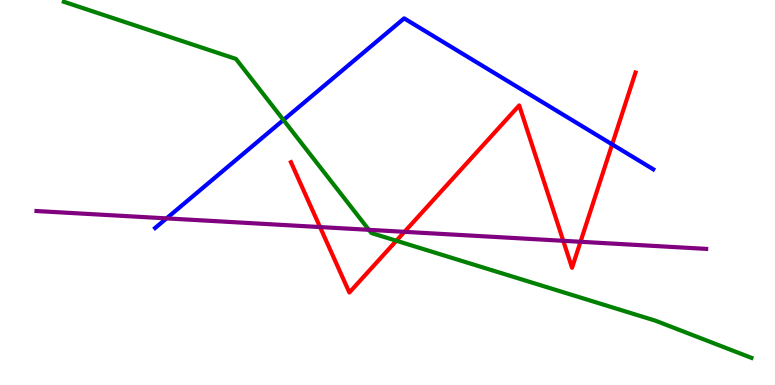[{'lines': ['blue', 'red'], 'intersections': [{'x': 7.9, 'y': 6.25}]}, {'lines': ['green', 'red'], 'intersections': [{'x': 5.11, 'y': 3.75}]}, {'lines': ['purple', 'red'], 'intersections': [{'x': 4.13, 'y': 4.1}, {'x': 5.22, 'y': 3.98}, {'x': 7.27, 'y': 3.75}, {'x': 7.49, 'y': 3.72}]}, {'lines': ['blue', 'green'], 'intersections': [{'x': 3.66, 'y': 6.88}]}, {'lines': ['blue', 'purple'], 'intersections': [{'x': 2.15, 'y': 4.33}]}, {'lines': ['green', 'purple'], 'intersections': [{'x': 4.76, 'y': 4.03}]}]